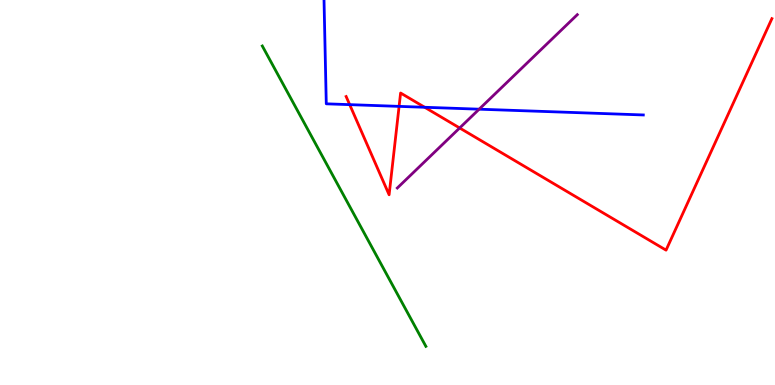[{'lines': ['blue', 'red'], 'intersections': [{'x': 4.51, 'y': 7.28}, {'x': 5.15, 'y': 7.24}, {'x': 5.48, 'y': 7.21}]}, {'lines': ['green', 'red'], 'intersections': []}, {'lines': ['purple', 'red'], 'intersections': [{'x': 5.93, 'y': 6.68}]}, {'lines': ['blue', 'green'], 'intersections': []}, {'lines': ['blue', 'purple'], 'intersections': [{'x': 6.18, 'y': 7.16}]}, {'lines': ['green', 'purple'], 'intersections': []}]